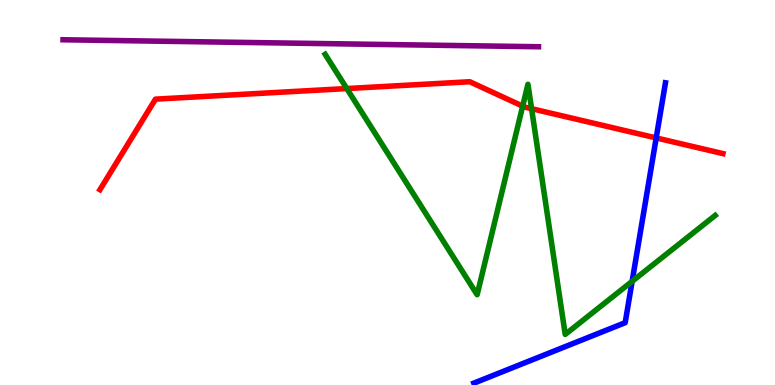[{'lines': ['blue', 'red'], 'intersections': [{'x': 8.47, 'y': 6.42}]}, {'lines': ['green', 'red'], 'intersections': [{'x': 4.47, 'y': 7.7}, {'x': 6.74, 'y': 7.24}, {'x': 6.86, 'y': 7.18}]}, {'lines': ['purple', 'red'], 'intersections': []}, {'lines': ['blue', 'green'], 'intersections': [{'x': 8.16, 'y': 2.69}]}, {'lines': ['blue', 'purple'], 'intersections': []}, {'lines': ['green', 'purple'], 'intersections': []}]